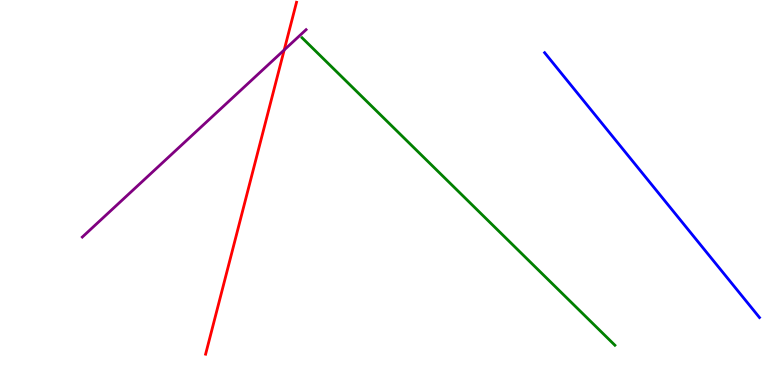[{'lines': ['blue', 'red'], 'intersections': []}, {'lines': ['green', 'red'], 'intersections': []}, {'lines': ['purple', 'red'], 'intersections': [{'x': 3.67, 'y': 8.7}]}, {'lines': ['blue', 'green'], 'intersections': []}, {'lines': ['blue', 'purple'], 'intersections': []}, {'lines': ['green', 'purple'], 'intersections': []}]